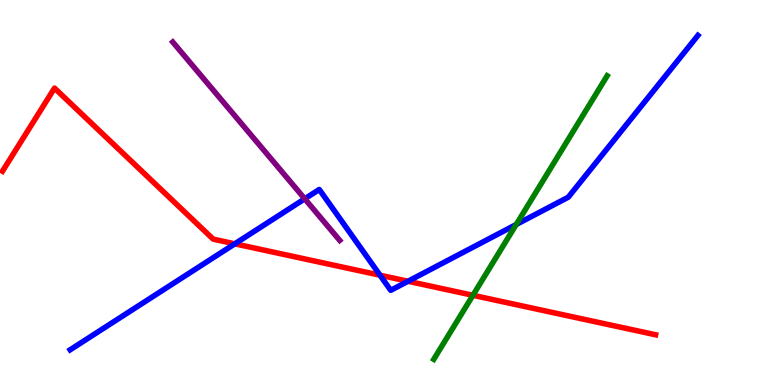[{'lines': ['blue', 'red'], 'intersections': [{'x': 3.03, 'y': 3.67}, {'x': 4.9, 'y': 2.85}, {'x': 5.26, 'y': 2.69}]}, {'lines': ['green', 'red'], 'intersections': [{'x': 6.1, 'y': 2.33}]}, {'lines': ['purple', 'red'], 'intersections': []}, {'lines': ['blue', 'green'], 'intersections': [{'x': 6.66, 'y': 4.17}]}, {'lines': ['blue', 'purple'], 'intersections': [{'x': 3.93, 'y': 4.84}]}, {'lines': ['green', 'purple'], 'intersections': []}]